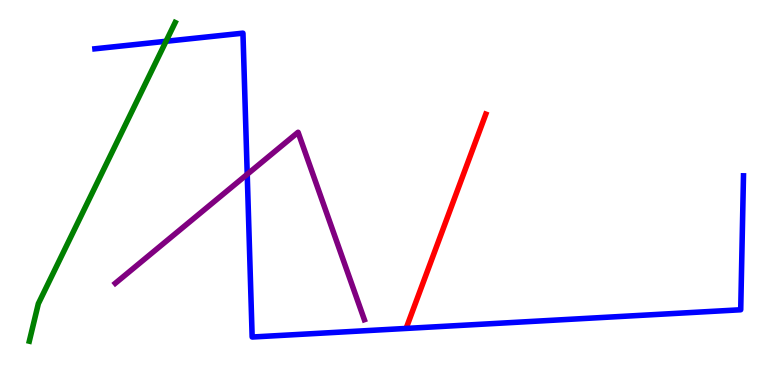[{'lines': ['blue', 'red'], 'intersections': []}, {'lines': ['green', 'red'], 'intersections': []}, {'lines': ['purple', 'red'], 'intersections': []}, {'lines': ['blue', 'green'], 'intersections': [{'x': 2.14, 'y': 8.93}]}, {'lines': ['blue', 'purple'], 'intersections': [{'x': 3.19, 'y': 5.47}]}, {'lines': ['green', 'purple'], 'intersections': []}]